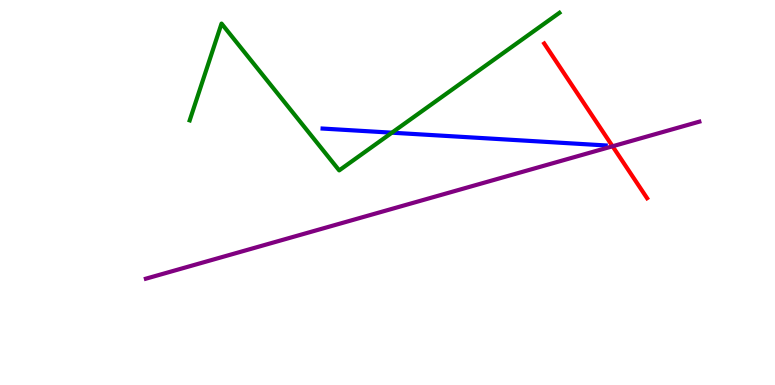[{'lines': ['blue', 'red'], 'intersections': []}, {'lines': ['green', 'red'], 'intersections': []}, {'lines': ['purple', 'red'], 'intersections': [{'x': 7.9, 'y': 6.2}]}, {'lines': ['blue', 'green'], 'intersections': [{'x': 5.06, 'y': 6.55}]}, {'lines': ['blue', 'purple'], 'intersections': []}, {'lines': ['green', 'purple'], 'intersections': []}]